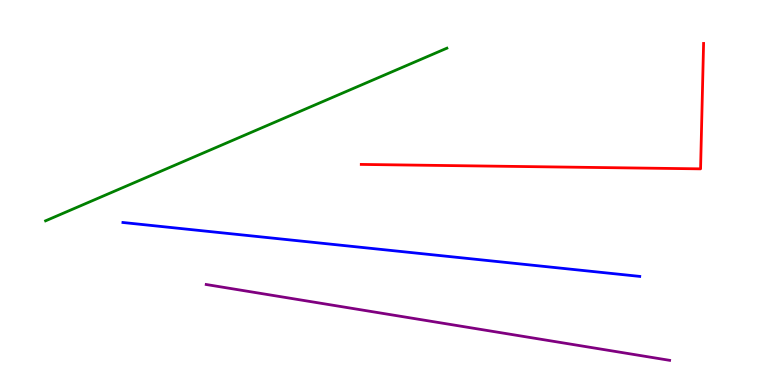[{'lines': ['blue', 'red'], 'intersections': []}, {'lines': ['green', 'red'], 'intersections': []}, {'lines': ['purple', 'red'], 'intersections': []}, {'lines': ['blue', 'green'], 'intersections': []}, {'lines': ['blue', 'purple'], 'intersections': []}, {'lines': ['green', 'purple'], 'intersections': []}]